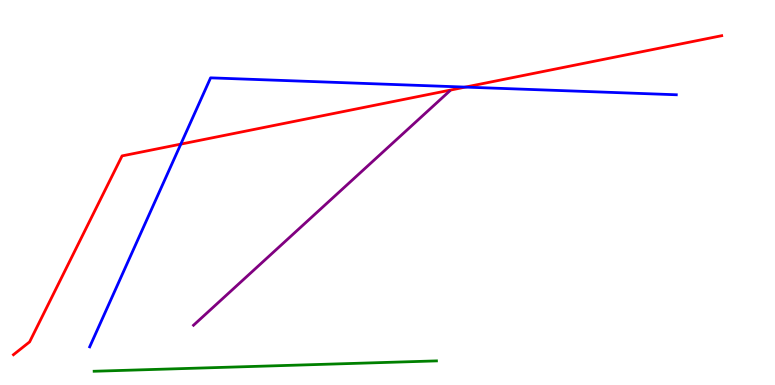[{'lines': ['blue', 'red'], 'intersections': [{'x': 2.33, 'y': 6.26}, {'x': 6.0, 'y': 7.74}]}, {'lines': ['green', 'red'], 'intersections': []}, {'lines': ['purple', 'red'], 'intersections': []}, {'lines': ['blue', 'green'], 'intersections': []}, {'lines': ['blue', 'purple'], 'intersections': []}, {'lines': ['green', 'purple'], 'intersections': []}]